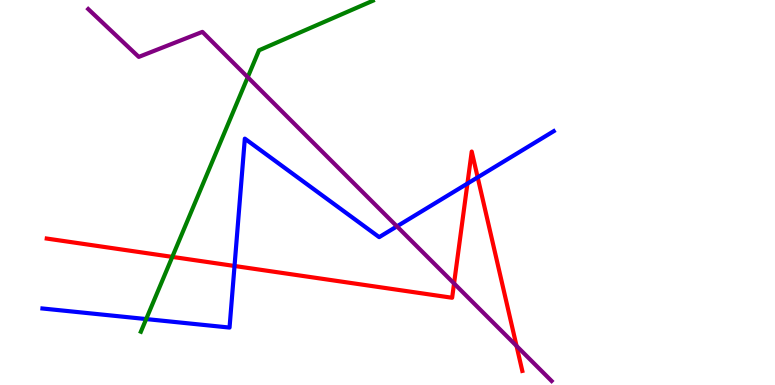[{'lines': ['blue', 'red'], 'intersections': [{'x': 3.03, 'y': 3.09}, {'x': 6.03, 'y': 5.23}, {'x': 6.16, 'y': 5.39}]}, {'lines': ['green', 'red'], 'intersections': [{'x': 2.22, 'y': 3.33}]}, {'lines': ['purple', 'red'], 'intersections': [{'x': 5.86, 'y': 2.64}, {'x': 6.67, 'y': 1.01}]}, {'lines': ['blue', 'green'], 'intersections': [{'x': 1.89, 'y': 1.71}]}, {'lines': ['blue', 'purple'], 'intersections': [{'x': 5.12, 'y': 4.12}]}, {'lines': ['green', 'purple'], 'intersections': [{'x': 3.2, 'y': 7.99}]}]